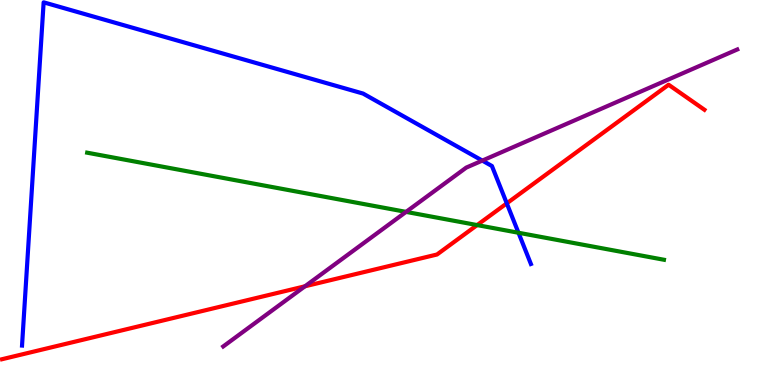[{'lines': ['blue', 'red'], 'intersections': [{'x': 6.54, 'y': 4.72}]}, {'lines': ['green', 'red'], 'intersections': [{'x': 6.16, 'y': 4.15}]}, {'lines': ['purple', 'red'], 'intersections': [{'x': 3.94, 'y': 2.56}]}, {'lines': ['blue', 'green'], 'intersections': [{'x': 6.69, 'y': 3.95}]}, {'lines': ['blue', 'purple'], 'intersections': [{'x': 6.22, 'y': 5.83}]}, {'lines': ['green', 'purple'], 'intersections': [{'x': 5.24, 'y': 4.5}]}]